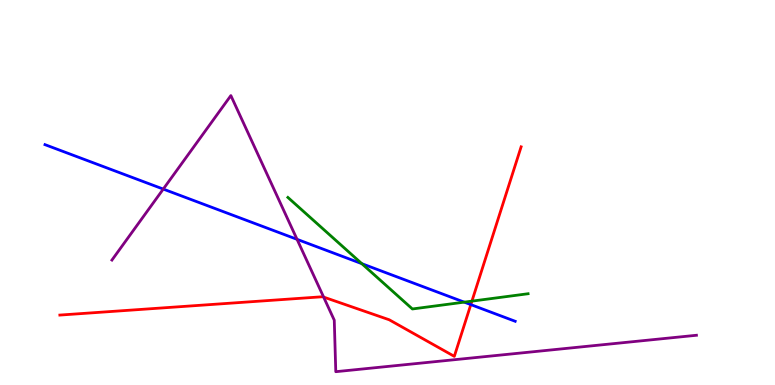[{'lines': ['blue', 'red'], 'intersections': [{'x': 6.07, 'y': 2.09}]}, {'lines': ['green', 'red'], 'intersections': [{'x': 6.09, 'y': 2.18}]}, {'lines': ['purple', 'red'], 'intersections': [{'x': 4.18, 'y': 2.28}]}, {'lines': ['blue', 'green'], 'intersections': [{'x': 4.67, 'y': 3.15}, {'x': 5.99, 'y': 2.15}]}, {'lines': ['blue', 'purple'], 'intersections': [{'x': 2.11, 'y': 5.09}, {'x': 3.83, 'y': 3.78}]}, {'lines': ['green', 'purple'], 'intersections': []}]